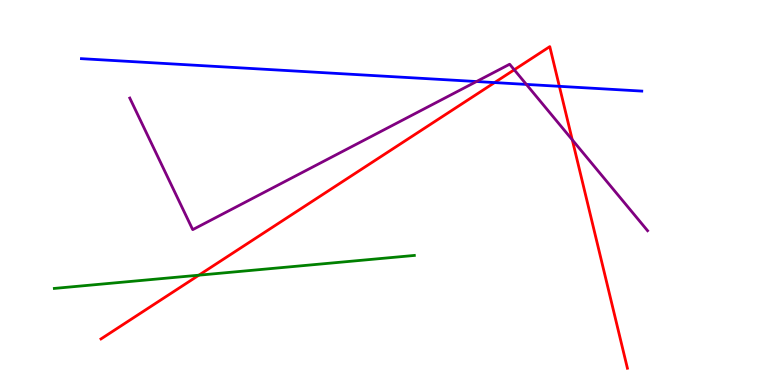[{'lines': ['blue', 'red'], 'intersections': [{'x': 6.38, 'y': 7.86}, {'x': 7.22, 'y': 7.76}]}, {'lines': ['green', 'red'], 'intersections': [{'x': 2.57, 'y': 2.85}]}, {'lines': ['purple', 'red'], 'intersections': [{'x': 6.64, 'y': 8.19}, {'x': 7.38, 'y': 6.37}]}, {'lines': ['blue', 'green'], 'intersections': []}, {'lines': ['blue', 'purple'], 'intersections': [{'x': 6.15, 'y': 7.88}, {'x': 6.79, 'y': 7.81}]}, {'lines': ['green', 'purple'], 'intersections': []}]